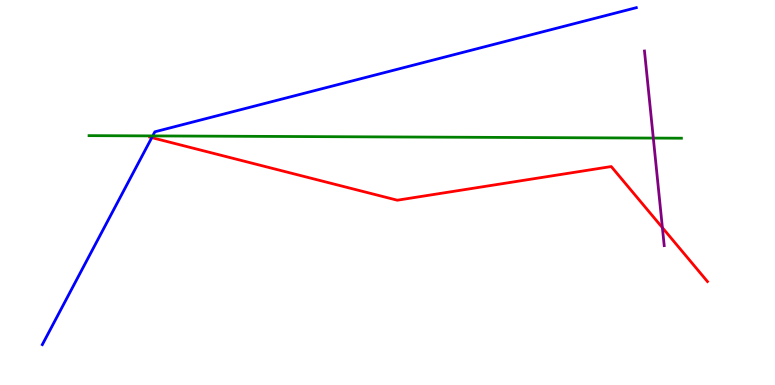[{'lines': ['blue', 'red'], 'intersections': [{'x': 1.96, 'y': 6.43}]}, {'lines': ['green', 'red'], 'intersections': []}, {'lines': ['purple', 'red'], 'intersections': [{'x': 8.55, 'y': 4.09}]}, {'lines': ['blue', 'green'], 'intersections': [{'x': 1.97, 'y': 6.47}]}, {'lines': ['blue', 'purple'], 'intersections': []}, {'lines': ['green', 'purple'], 'intersections': [{'x': 8.43, 'y': 6.41}]}]